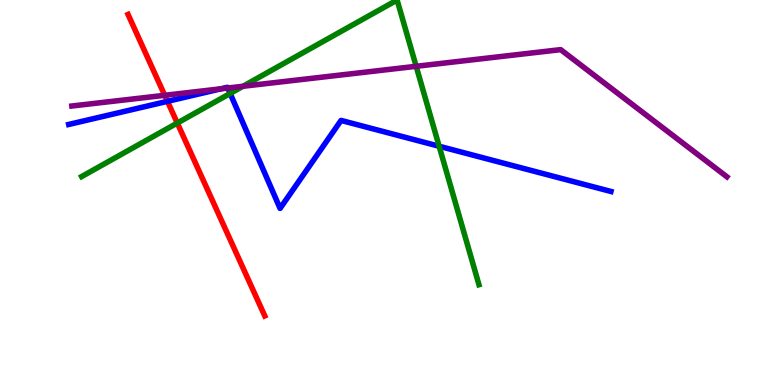[{'lines': ['blue', 'red'], 'intersections': [{'x': 2.16, 'y': 7.37}]}, {'lines': ['green', 'red'], 'intersections': [{'x': 2.29, 'y': 6.8}]}, {'lines': ['purple', 'red'], 'intersections': [{'x': 2.13, 'y': 7.52}]}, {'lines': ['blue', 'green'], 'intersections': [{'x': 2.97, 'y': 7.57}, {'x': 5.67, 'y': 6.2}]}, {'lines': ['blue', 'purple'], 'intersections': [{'x': 2.85, 'y': 7.69}, {'x': 2.94, 'y': 7.71}]}, {'lines': ['green', 'purple'], 'intersections': [{'x': 3.14, 'y': 7.76}, {'x': 5.37, 'y': 8.28}]}]